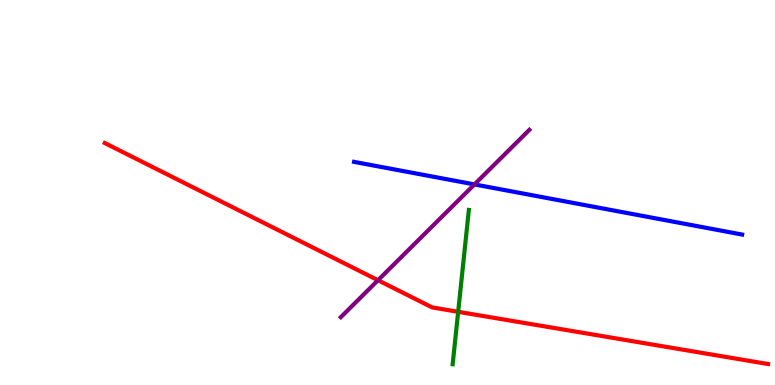[{'lines': ['blue', 'red'], 'intersections': []}, {'lines': ['green', 'red'], 'intersections': [{'x': 5.91, 'y': 1.9}]}, {'lines': ['purple', 'red'], 'intersections': [{'x': 4.88, 'y': 2.72}]}, {'lines': ['blue', 'green'], 'intersections': []}, {'lines': ['blue', 'purple'], 'intersections': [{'x': 6.12, 'y': 5.21}]}, {'lines': ['green', 'purple'], 'intersections': []}]